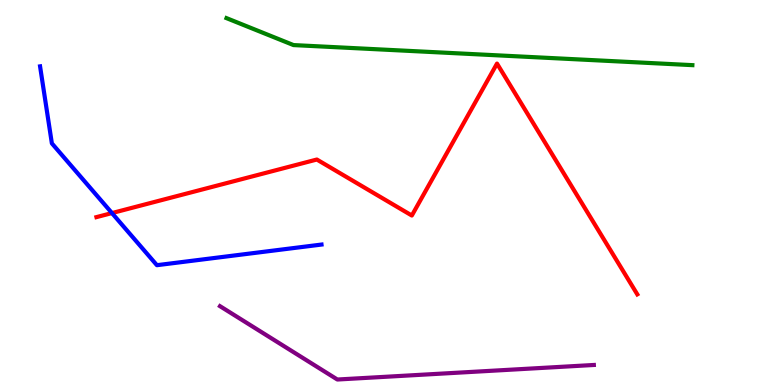[{'lines': ['blue', 'red'], 'intersections': [{'x': 1.44, 'y': 4.47}]}, {'lines': ['green', 'red'], 'intersections': []}, {'lines': ['purple', 'red'], 'intersections': []}, {'lines': ['blue', 'green'], 'intersections': []}, {'lines': ['blue', 'purple'], 'intersections': []}, {'lines': ['green', 'purple'], 'intersections': []}]